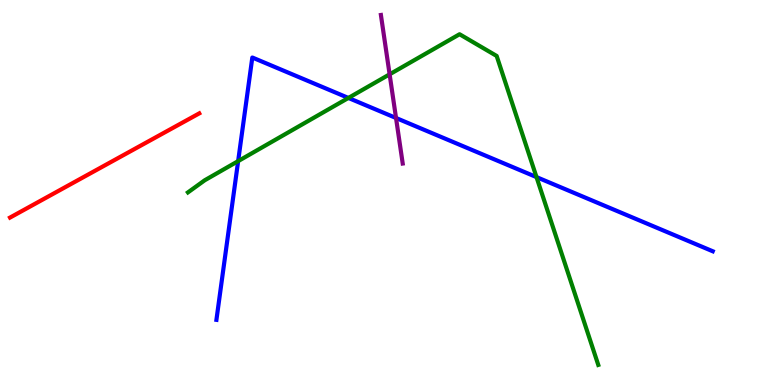[{'lines': ['blue', 'red'], 'intersections': []}, {'lines': ['green', 'red'], 'intersections': []}, {'lines': ['purple', 'red'], 'intersections': []}, {'lines': ['blue', 'green'], 'intersections': [{'x': 3.07, 'y': 5.82}, {'x': 4.5, 'y': 7.46}, {'x': 6.92, 'y': 5.4}]}, {'lines': ['blue', 'purple'], 'intersections': [{'x': 5.11, 'y': 6.94}]}, {'lines': ['green', 'purple'], 'intersections': [{'x': 5.03, 'y': 8.07}]}]